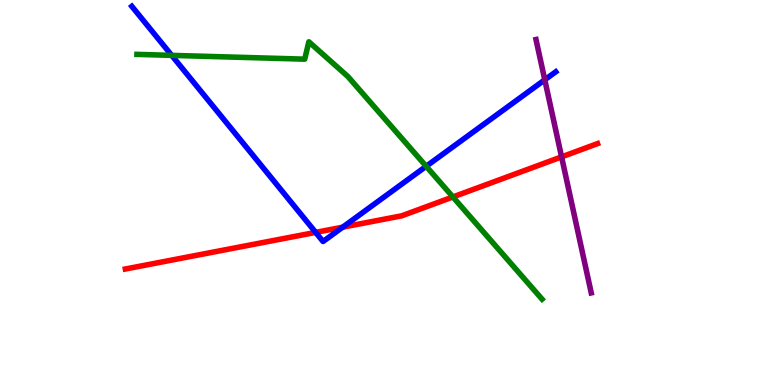[{'lines': ['blue', 'red'], 'intersections': [{'x': 4.07, 'y': 3.96}, {'x': 4.42, 'y': 4.1}]}, {'lines': ['green', 'red'], 'intersections': [{'x': 5.84, 'y': 4.88}]}, {'lines': ['purple', 'red'], 'intersections': [{'x': 7.25, 'y': 5.93}]}, {'lines': ['blue', 'green'], 'intersections': [{'x': 2.22, 'y': 8.56}, {'x': 5.5, 'y': 5.68}]}, {'lines': ['blue', 'purple'], 'intersections': [{'x': 7.03, 'y': 7.93}]}, {'lines': ['green', 'purple'], 'intersections': []}]